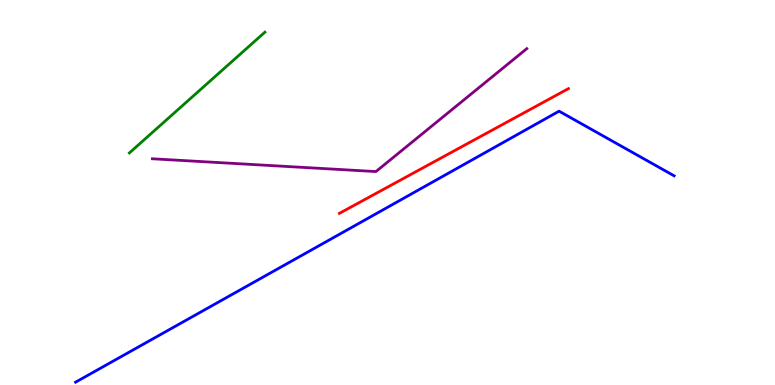[{'lines': ['blue', 'red'], 'intersections': []}, {'lines': ['green', 'red'], 'intersections': []}, {'lines': ['purple', 'red'], 'intersections': []}, {'lines': ['blue', 'green'], 'intersections': []}, {'lines': ['blue', 'purple'], 'intersections': []}, {'lines': ['green', 'purple'], 'intersections': []}]